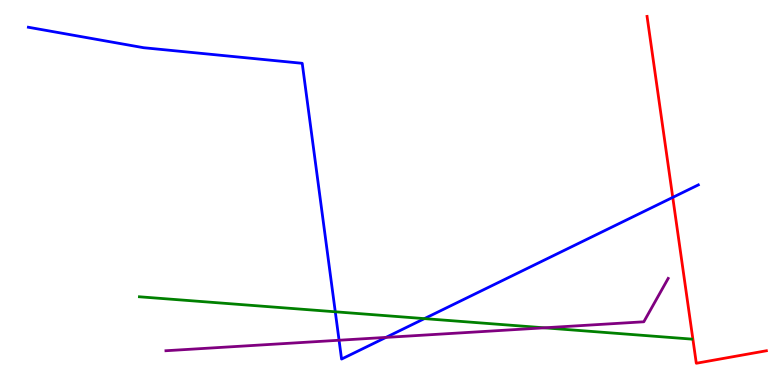[{'lines': ['blue', 'red'], 'intersections': [{'x': 8.68, 'y': 4.87}]}, {'lines': ['green', 'red'], 'intersections': []}, {'lines': ['purple', 'red'], 'intersections': []}, {'lines': ['blue', 'green'], 'intersections': [{'x': 4.33, 'y': 1.9}, {'x': 5.48, 'y': 1.72}]}, {'lines': ['blue', 'purple'], 'intersections': [{'x': 4.38, 'y': 1.16}, {'x': 4.98, 'y': 1.24}]}, {'lines': ['green', 'purple'], 'intersections': [{'x': 7.02, 'y': 1.49}]}]